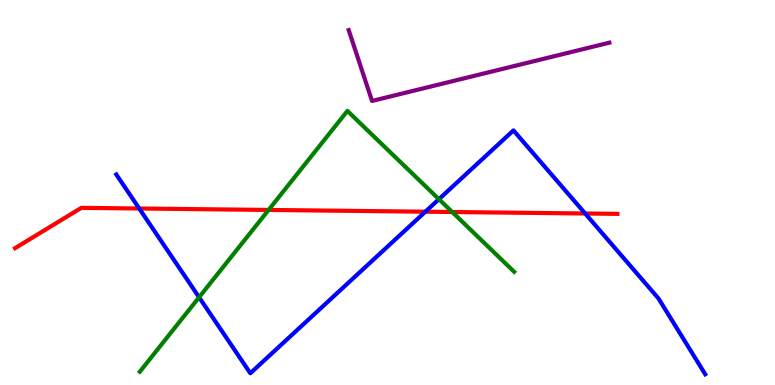[{'lines': ['blue', 'red'], 'intersections': [{'x': 1.8, 'y': 4.58}, {'x': 5.49, 'y': 4.5}, {'x': 7.55, 'y': 4.45}]}, {'lines': ['green', 'red'], 'intersections': [{'x': 3.47, 'y': 4.55}, {'x': 5.83, 'y': 4.49}]}, {'lines': ['purple', 'red'], 'intersections': []}, {'lines': ['blue', 'green'], 'intersections': [{'x': 2.57, 'y': 2.28}, {'x': 5.66, 'y': 4.83}]}, {'lines': ['blue', 'purple'], 'intersections': []}, {'lines': ['green', 'purple'], 'intersections': []}]